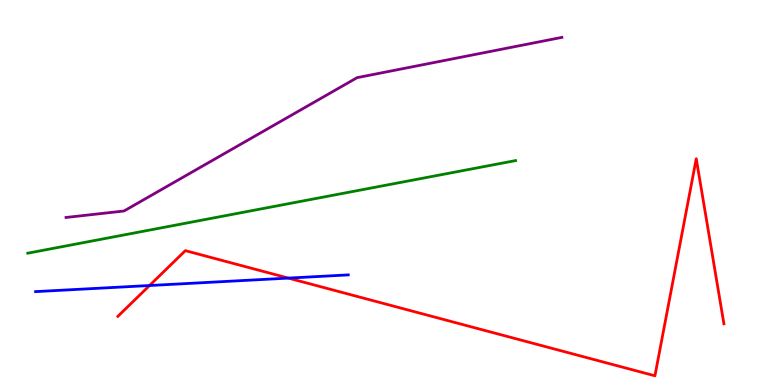[{'lines': ['blue', 'red'], 'intersections': [{'x': 1.93, 'y': 2.58}, {'x': 3.72, 'y': 2.78}]}, {'lines': ['green', 'red'], 'intersections': []}, {'lines': ['purple', 'red'], 'intersections': []}, {'lines': ['blue', 'green'], 'intersections': []}, {'lines': ['blue', 'purple'], 'intersections': []}, {'lines': ['green', 'purple'], 'intersections': []}]